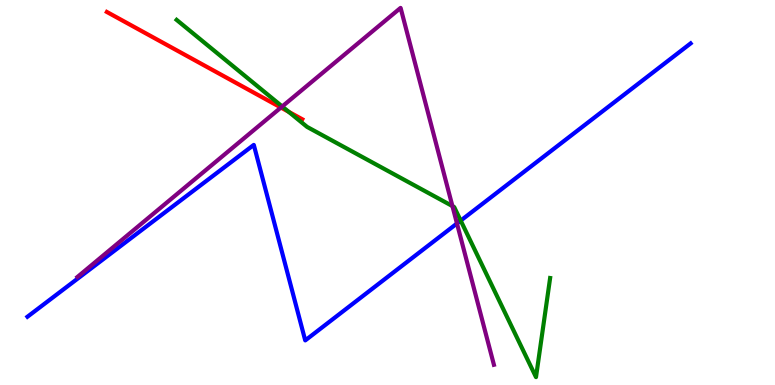[{'lines': ['blue', 'red'], 'intersections': []}, {'lines': ['green', 'red'], 'intersections': [{'x': 3.73, 'y': 7.1}]}, {'lines': ['purple', 'red'], 'intersections': [{'x': 3.62, 'y': 7.21}]}, {'lines': ['blue', 'green'], 'intersections': [{'x': 5.94, 'y': 4.27}]}, {'lines': ['blue', 'purple'], 'intersections': [{'x': 5.9, 'y': 4.2}]}, {'lines': ['green', 'purple'], 'intersections': [{'x': 3.64, 'y': 7.23}, {'x': 5.84, 'y': 4.65}]}]